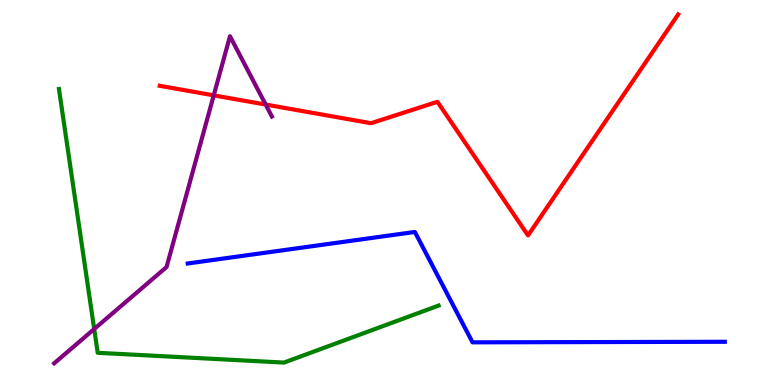[{'lines': ['blue', 'red'], 'intersections': []}, {'lines': ['green', 'red'], 'intersections': []}, {'lines': ['purple', 'red'], 'intersections': [{'x': 2.76, 'y': 7.52}, {'x': 3.43, 'y': 7.28}]}, {'lines': ['blue', 'green'], 'intersections': []}, {'lines': ['blue', 'purple'], 'intersections': []}, {'lines': ['green', 'purple'], 'intersections': [{'x': 1.22, 'y': 1.45}]}]